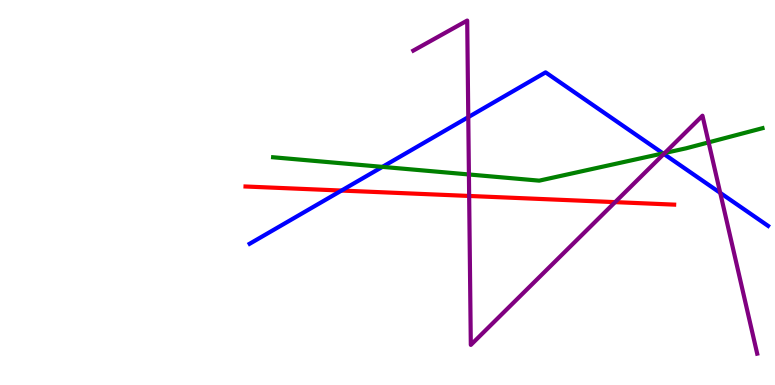[{'lines': ['blue', 'red'], 'intersections': [{'x': 4.41, 'y': 5.05}]}, {'lines': ['green', 'red'], 'intersections': []}, {'lines': ['purple', 'red'], 'intersections': [{'x': 6.05, 'y': 4.91}, {'x': 7.94, 'y': 4.75}]}, {'lines': ['blue', 'green'], 'intersections': [{'x': 4.93, 'y': 5.67}, {'x': 8.56, 'y': 6.02}]}, {'lines': ['blue', 'purple'], 'intersections': [{'x': 6.04, 'y': 6.96}, {'x': 8.57, 'y': 6.0}, {'x': 9.29, 'y': 4.99}]}, {'lines': ['green', 'purple'], 'intersections': [{'x': 6.05, 'y': 5.47}, {'x': 8.58, 'y': 6.03}, {'x': 9.14, 'y': 6.3}]}]